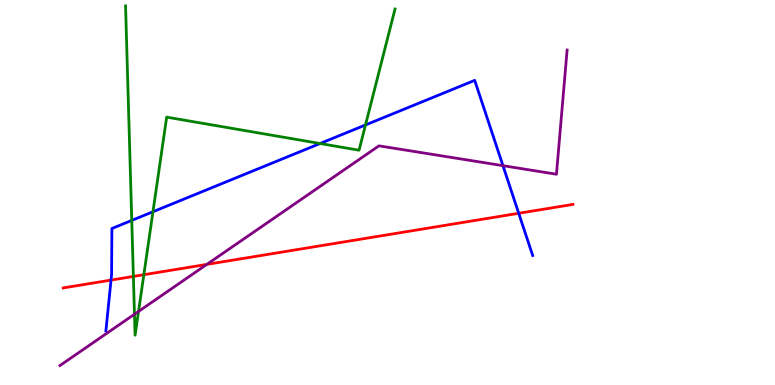[{'lines': ['blue', 'red'], 'intersections': [{'x': 1.43, 'y': 2.72}, {'x': 6.69, 'y': 4.46}]}, {'lines': ['green', 'red'], 'intersections': [{'x': 1.72, 'y': 2.82}, {'x': 1.86, 'y': 2.86}]}, {'lines': ['purple', 'red'], 'intersections': [{'x': 2.67, 'y': 3.13}]}, {'lines': ['blue', 'green'], 'intersections': [{'x': 1.7, 'y': 4.28}, {'x': 1.97, 'y': 4.5}, {'x': 4.13, 'y': 6.27}, {'x': 4.72, 'y': 6.75}]}, {'lines': ['blue', 'purple'], 'intersections': [{'x': 6.49, 'y': 5.7}]}, {'lines': ['green', 'purple'], 'intersections': [{'x': 1.74, 'y': 1.84}, {'x': 1.79, 'y': 1.91}]}]